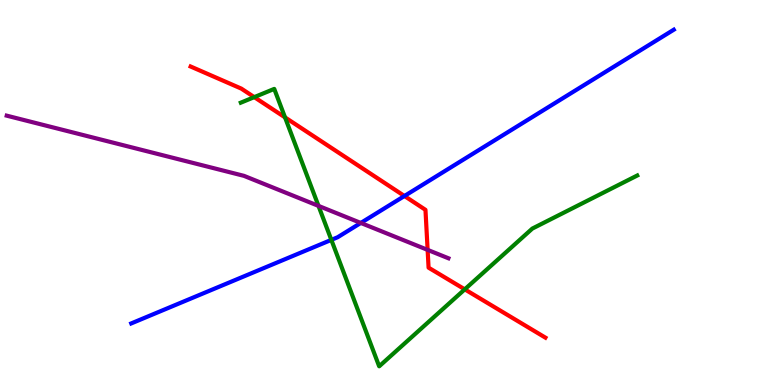[{'lines': ['blue', 'red'], 'intersections': [{'x': 5.22, 'y': 4.91}]}, {'lines': ['green', 'red'], 'intersections': [{'x': 3.28, 'y': 7.48}, {'x': 3.68, 'y': 6.95}, {'x': 6.0, 'y': 2.48}]}, {'lines': ['purple', 'red'], 'intersections': [{'x': 5.52, 'y': 3.51}]}, {'lines': ['blue', 'green'], 'intersections': [{'x': 4.28, 'y': 3.77}]}, {'lines': ['blue', 'purple'], 'intersections': [{'x': 4.66, 'y': 4.21}]}, {'lines': ['green', 'purple'], 'intersections': [{'x': 4.11, 'y': 4.65}]}]